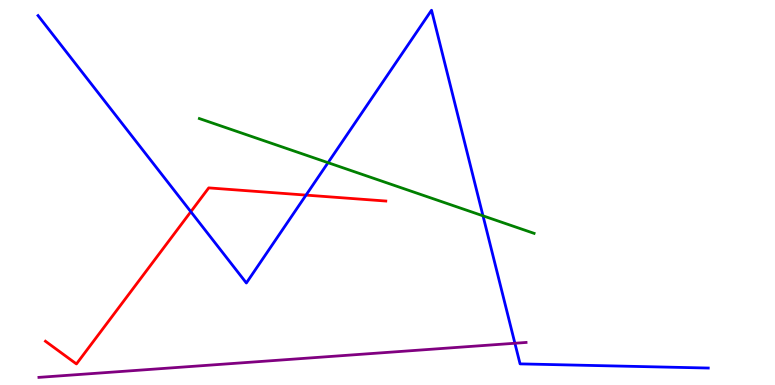[{'lines': ['blue', 'red'], 'intersections': [{'x': 2.46, 'y': 4.5}, {'x': 3.95, 'y': 4.93}]}, {'lines': ['green', 'red'], 'intersections': []}, {'lines': ['purple', 'red'], 'intersections': []}, {'lines': ['blue', 'green'], 'intersections': [{'x': 4.23, 'y': 5.77}, {'x': 6.23, 'y': 4.39}]}, {'lines': ['blue', 'purple'], 'intersections': [{'x': 6.64, 'y': 1.08}]}, {'lines': ['green', 'purple'], 'intersections': []}]